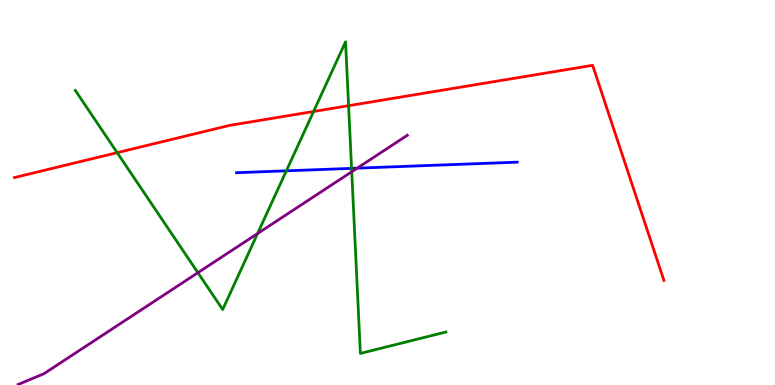[{'lines': ['blue', 'red'], 'intersections': []}, {'lines': ['green', 'red'], 'intersections': [{'x': 1.51, 'y': 6.03}, {'x': 4.05, 'y': 7.1}, {'x': 4.5, 'y': 7.25}]}, {'lines': ['purple', 'red'], 'intersections': []}, {'lines': ['blue', 'green'], 'intersections': [{'x': 3.69, 'y': 5.56}, {'x': 4.54, 'y': 5.63}]}, {'lines': ['blue', 'purple'], 'intersections': [{'x': 4.61, 'y': 5.63}]}, {'lines': ['green', 'purple'], 'intersections': [{'x': 2.55, 'y': 2.92}, {'x': 3.32, 'y': 3.93}, {'x': 4.54, 'y': 5.54}]}]